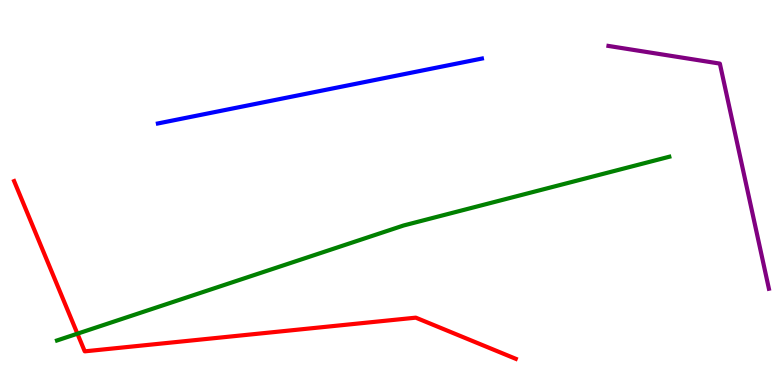[{'lines': ['blue', 'red'], 'intersections': []}, {'lines': ['green', 'red'], 'intersections': [{'x': 0.999, 'y': 1.33}]}, {'lines': ['purple', 'red'], 'intersections': []}, {'lines': ['blue', 'green'], 'intersections': []}, {'lines': ['blue', 'purple'], 'intersections': []}, {'lines': ['green', 'purple'], 'intersections': []}]